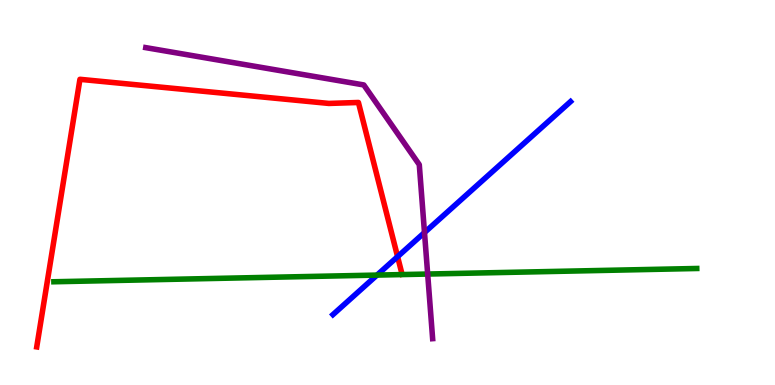[{'lines': ['blue', 'red'], 'intersections': [{'x': 5.13, 'y': 3.33}]}, {'lines': ['green', 'red'], 'intersections': []}, {'lines': ['purple', 'red'], 'intersections': []}, {'lines': ['blue', 'green'], 'intersections': [{'x': 4.86, 'y': 2.85}]}, {'lines': ['blue', 'purple'], 'intersections': [{'x': 5.48, 'y': 3.96}]}, {'lines': ['green', 'purple'], 'intersections': [{'x': 5.52, 'y': 2.88}]}]